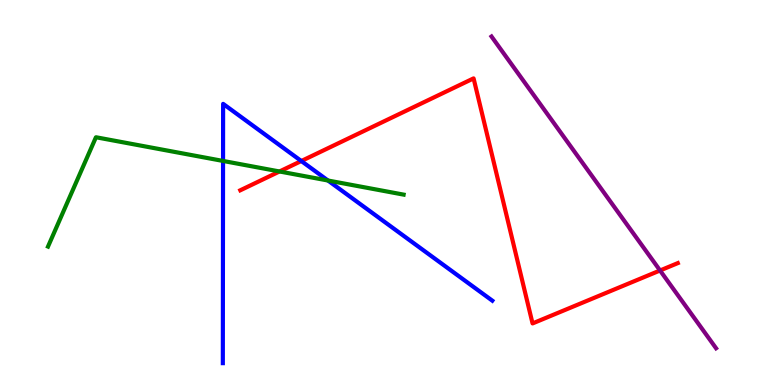[{'lines': ['blue', 'red'], 'intersections': [{'x': 3.89, 'y': 5.82}]}, {'lines': ['green', 'red'], 'intersections': [{'x': 3.61, 'y': 5.55}]}, {'lines': ['purple', 'red'], 'intersections': [{'x': 8.52, 'y': 2.97}]}, {'lines': ['blue', 'green'], 'intersections': [{'x': 2.88, 'y': 5.82}, {'x': 4.23, 'y': 5.31}]}, {'lines': ['blue', 'purple'], 'intersections': []}, {'lines': ['green', 'purple'], 'intersections': []}]